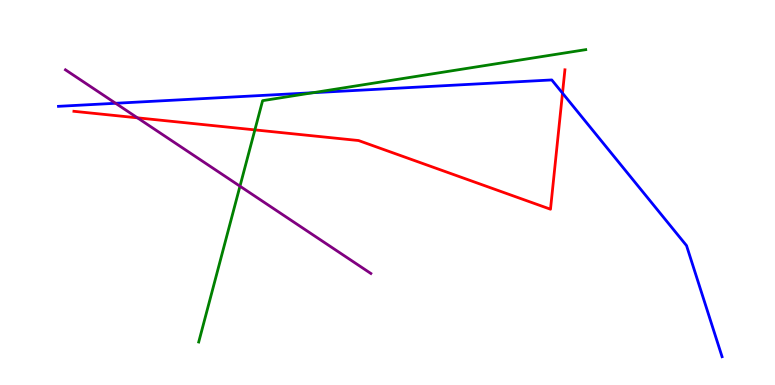[{'lines': ['blue', 'red'], 'intersections': [{'x': 7.26, 'y': 7.58}]}, {'lines': ['green', 'red'], 'intersections': [{'x': 3.29, 'y': 6.63}]}, {'lines': ['purple', 'red'], 'intersections': [{'x': 1.77, 'y': 6.94}]}, {'lines': ['blue', 'green'], 'intersections': [{'x': 4.04, 'y': 7.59}]}, {'lines': ['blue', 'purple'], 'intersections': [{'x': 1.49, 'y': 7.32}]}, {'lines': ['green', 'purple'], 'intersections': [{'x': 3.1, 'y': 5.16}]}]